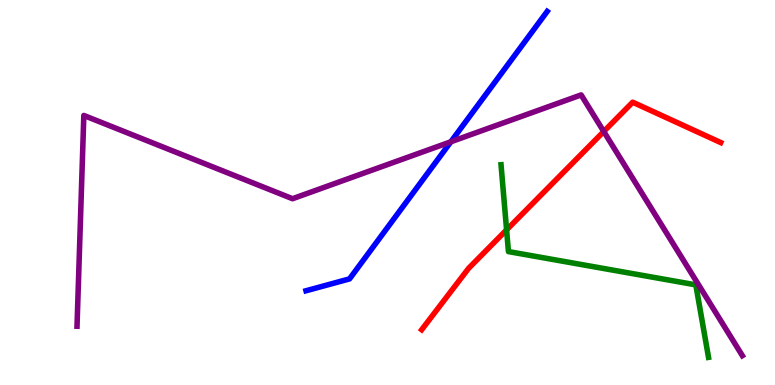[{'lines': ['blue', 'red'], 'intersections': []}, {'lines': ['green', 'red'], 'intersections': [{'x': 6.54, 'y': 4.03}]}, {'lines': ['purple', 'red'], 'intersections': [{'x': 7.79, 'y': 6.58}]}, {'lines': ['blue', 'green'], 'intersections': []}, {'lines': ['blue', 'purple'], 'intersections': [{'x': 5.82, 'y': 6.32}]}, {'lines': ['green', 'purple'], 'intersections': []}]